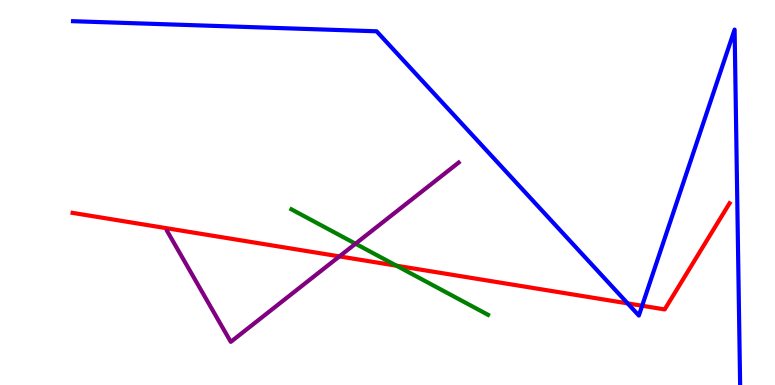[{'lines': ['blue', 'red'], 'intersections': [{'x': 8.1, 'y': 2.12}, {'x': 8.29, 'y': 2.06}]}, {'lines': ['green', 'red'], 'intersections': [{'x': 5.12, 'y': 3.1}]}, {'lines': ['purple', 'red'], 'intersections': [{'x': 4.38, 'y': 3.34}]}, {'lines': ['blue', 'green'], 'intersections': []}, {'lines': ['blue', 'purple'], 'intersections': []}, {'lines': ['green', 'purple'], 'intersections': [{'x': 4.59, 'y': 3.67}]}]